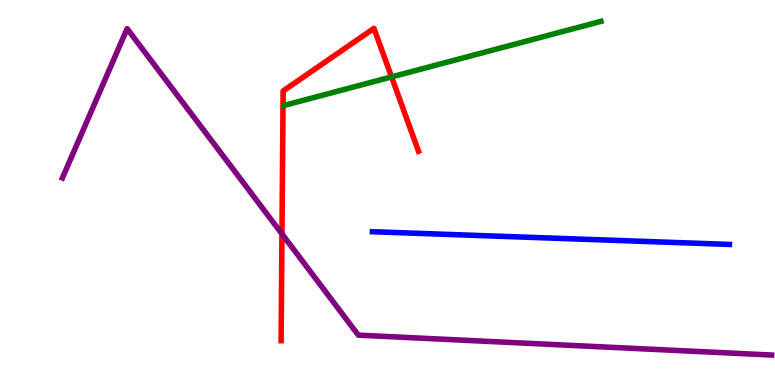[{'lines': ['blue', 'red'], 'intersections': []}, {'lines': ['green', 'red'], 'intersections': [{'x': 5.05, 'y': 8.0}]}, {'lines': ['purple', 'red'], 'intersections': [{'x': 3.64, 'y': 3.92}]}, {'lines': ['blue', 'green'], 'intersections': []}, {'lines': ['blue', 'purple'], 'intersections': []}, {'lines': ['green', 'purple'], 'intersections': []}]